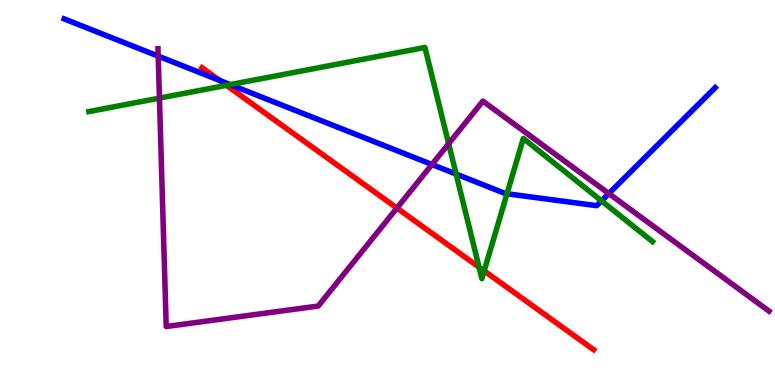[{'lines': ['blue', 'red'], 'intersections': [{'x': 2.84, 'y': 7.91}]}, {'lines': ['green', 'red'], 'intersections': [{'x': 2.92, 'y': 7.78}, {'x': 6.18, 'y': 3.06}, {'x': 6.25, 'y': 2.96}]}, {'lines': ['purple', 'red'], 'intersections': [{'x': 5.12, 'y': 4.6}]}, {'lines': ['blue', 'green'], 'intersections': [{'x': 2.97, 'y': 7.8}, {'x': 5.89, 'y': 5.48}, {'x': 6.54, 'y': 4.97}, {'x': 7.76, 'y': 4.78}]}, {'lines': ['blue', 'purple'], 'intersections': [{'x': 2.04, 'y': 8.54}, {'x': 5.57, 'y': 5.73}, {'x': 7.86, 'y': 4.97}]}, {'lines': ['green', 'purple'], 'intersections': [{'x': 2.06, 'y': 7.45}, {'x': 5.79, 'y': 6.27}]}]